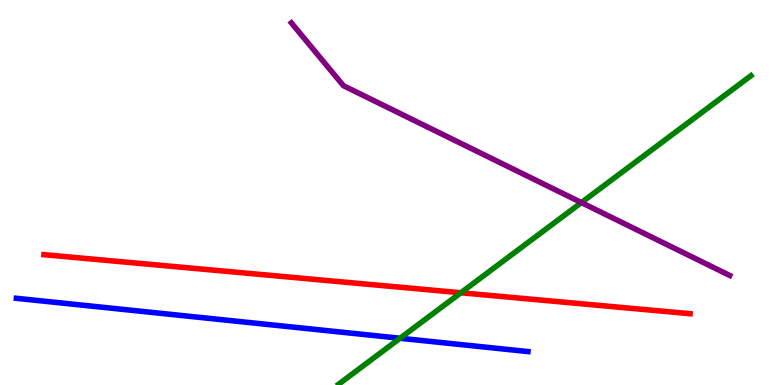[{'lines': ['blue', 'red'], 'intersections': []}, {'lines': ['green', 'red'], 'intersections': [{'x': 5.95, 'y': 2.4}]}, {'lines': ['purple', 'red'], 'intersections': []}, {'lines': ['blue', 'green'], 'intersections': [{'x': 5.16, 'y': 1.21}]}, {'lines': ['blue', 'purple'], 'intersections': []}, {'lines': ['green', 'purple'], 'intersections': [{'x': 7.5, 'y': 4.74}]}]